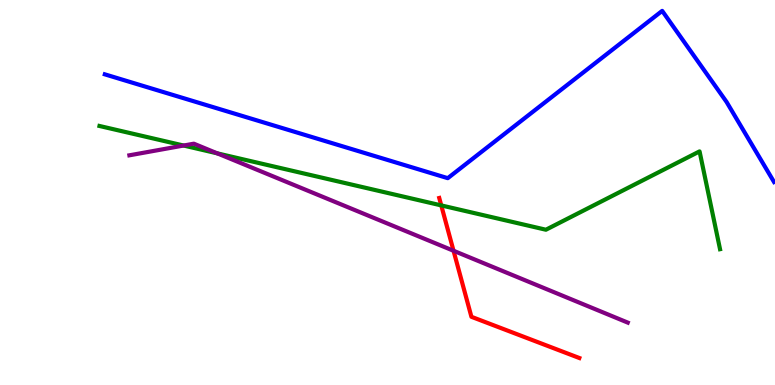[{'lines': ['blue', 'red'], 'intersections': []}, {'lines': ['green', 'red'], 'intersections': [{'x': 5.69, 'y': 4.66}]}, {'lines': ['purple', 'red'], 'intersections': [{'x': 5.85, 'y': 3.49}]}, {'lines': ['blue', 'green'], 'intersections': []}, {'lines': ['blue', 'purple'], 'intersections': []}, {'lines': ['green', 'purple'], 'intersections': [{'x': 2.37, 'y': 6.22}, {'x': 2.8, 'y': 6.02}]}]